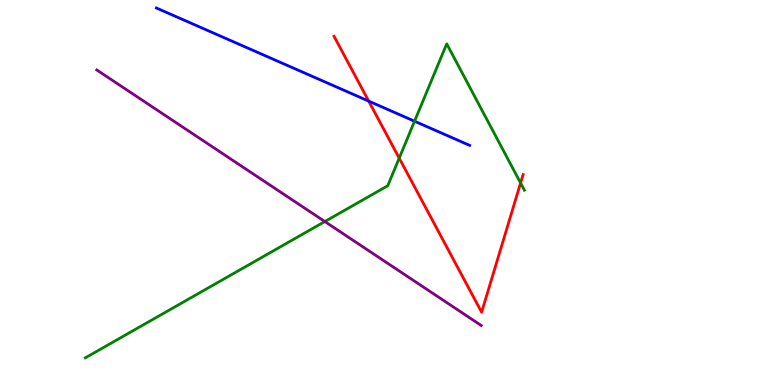[{'lines': ['blue', 'red'], 'intersections': [{'x': 4.76, 'y': 7.37}]}, {'lines': ['green', 'red'], 'intersections': [{'x': 5.15, 'y': 5.89}, {'x': 6.72, 'y': 5.25}]}, {'lines': ['purple', 'red'], 'intersections': []}, {'lines': ['blue', 'green'], 'intersections': [{'x': 5.35, 'y': 6.85}]}, {'lines': ['blue', 'purple'], 'intersections': []}, {'lines': ['green', 'purple'], 'intersections': [{'x': 4.19, 'y': 4.25}]}]